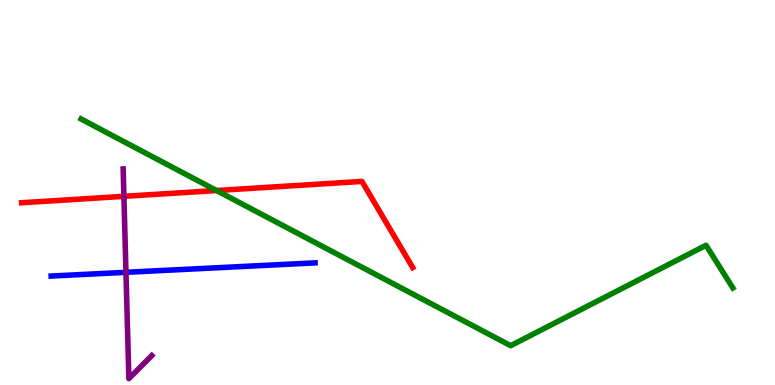[{'lines': ['blue', 'red'], 'intersections': []}, {'lines': ['green', 'red'], 'intersections': [{'x': 2.79, 'y': 5.05}]}, {'lines': ['purple', 'red'], 'intersections': [{'x': 1.6, 'y': 4.9}]}, {'lines': ['blue', 'green'], 'intersections': []}, {'lines': ['blue', 'purple'], 'intersections': [{'x': 1.63, 'y': 2.93}]}, {'lines': ['green', 'purple'], 'intersections': []}]